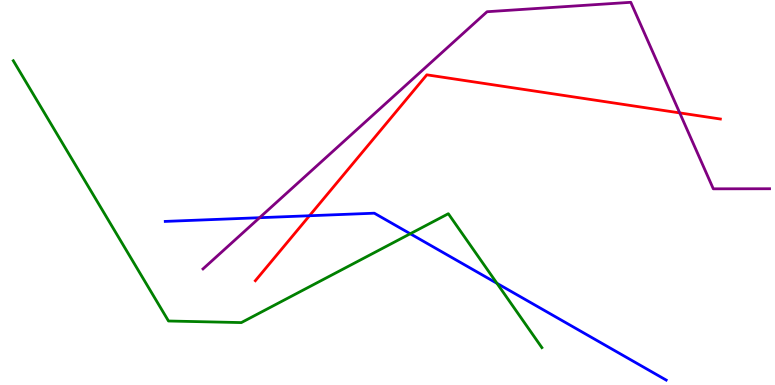[{'lines': ['blue', 'red'], 'intersections': [{'x': 3.99, 'y': 4.4}]}, {'lines': ['green', 'red'], 'intersections': []}, {'lines': ['purple', 'red'], 'intersections': [{'x': 8.77, 'y': 7.07}]}, {'lines': ['blue', 'green'], 'intersections': [{'x': 5.29, 'y': 3.93}, {'x': 6.41, 'y': 2.64}]}, {'lines': ['blue', 'purple'], 'intersections': [{'x': 3.35, 'y': 4.35}]}, {'lines': ['green', 'purple'], 'intersections': []}]